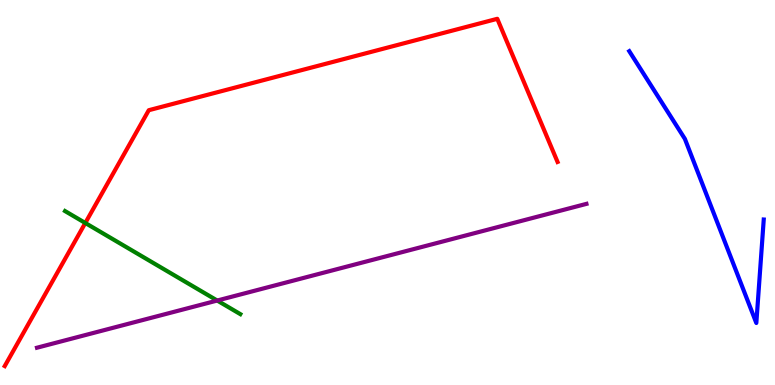[{'lines': ['blue', 'red'], 'intersections': []}, {'lines': ['green', 'red'], 'intersections': [{'x': 1.1, 'y': 4.21}]}, {'lines': ['purple', 'red'], 'intersections': []}, {'lines': ['blue', 'green'], 'intersections': []}, {'lines': ['blue', 'purple'], 'intersections': []}, {'lines': ['green', 'purple'], 'intersections': [{'x': 2.8, 'y': 2.19}]}]